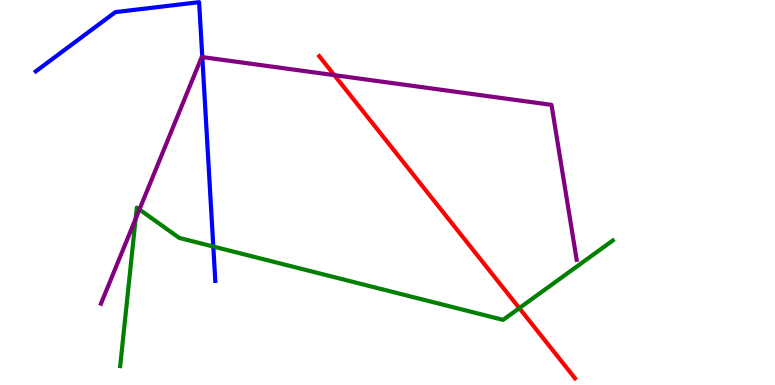[{'lines': ['blue', 'red'], 'intersections': []}, {'lines': ['green', 'red'], 'intersections': [{'x': 6.7, 'y': 2.0}]}, {'lines': ['purple', 'red'], 'intersections': [{'x': 4.31, 'y': 8.05}]}, {'lines': ['blue', 'green'], 'intersections': [{'x': 2.75, 'y': 3.6}]}, {'lines': ['blue', 'purple'], 'intersections': [{'x': 2.61, 'y': 8.52}]}, {'lines': ['green', 'purple'], 'intersections': [{'x': 1.75, 'y': 4.32}, {'x': 1.8, 'y': 4.56}]}]